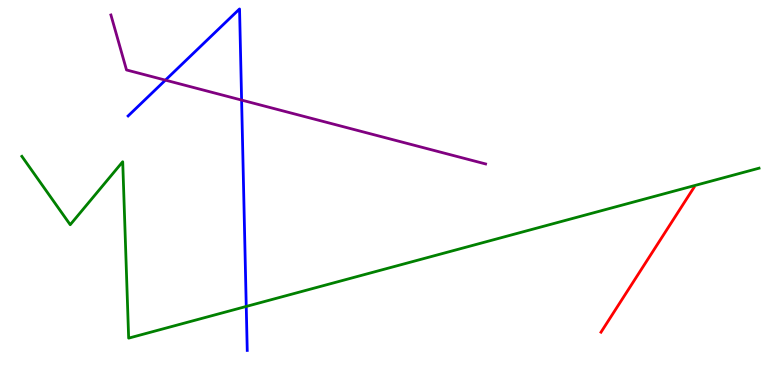[{'lines': ['blue', 'red'], 'intersections': []}, {'lines': ['green', 'red'], 'intersections': []}, {'lines': ['purple', 'red'], 'intersections': []}, {'lines': ['blue', 'green'], 'intersections': [{'x': 3.18, 'y': 2.04}]}, {'lines': ['blue', 'purple'], 'intersections': [{'x': 2.13, 'y': 7.92}, {'x': 3.12, 'y': 7.4}]}, {'lines': ['green', 'purple'], 'intersections': []}]